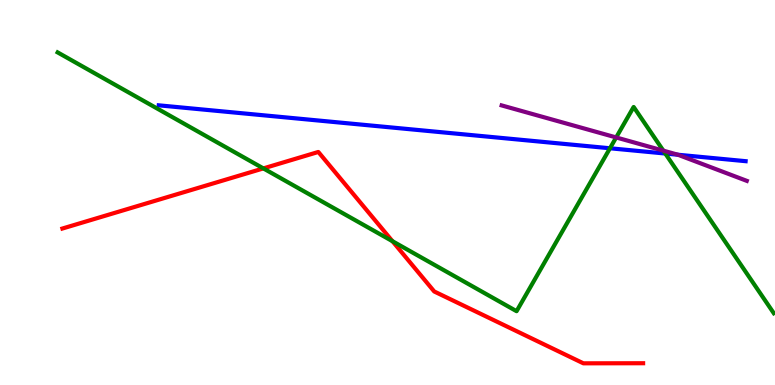[{'lines': ['blue', 'red'], 'intersections': []}, {'lines': ['green', 'red'], 'intersections': [{'x': 3.4, 'y': 5.63}, {'x': 5.06, 'y': 3.73}]}, {'lines': ['purple', 'red'], 'intersections': []}, {'lines': ['blue', 'green'], 'intersections': [{'x': 7.87, 'y': 6.15}, {'x': 8.58, 'y': 6.01}]}, {'lines': ['blue', 'purple'], 'intersections': [{'x': 8.75, 'y': 5.98}]}, {'lines': ['green', 'purple'], 'intersections': [{'x': 7.95, 'y': 6.43}, {'x': 8.56, 'y': 6.09}]}]